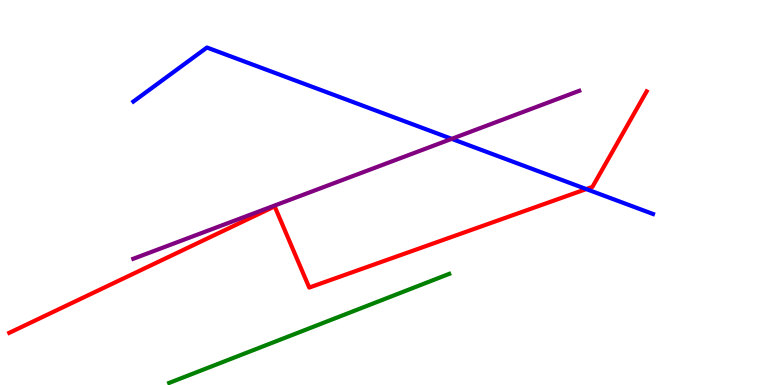[{'lines': ['blue', 'red'], 'intersections': [{'x': 7.56, 'y': 5.09}]}, {'lines': ['green', 'red'], 'intersections': []}, {'lines': ['purple', 'red'], 'intersections': []}, {'lines': ['blue', 'green'], 'intersections': []}, {'lines': ['blue', 'purple'], 'intersections': [{'x': 5.83, 'y': 6.39}]}, {'lines': ['green', 'purple'], 'intersections': []}]